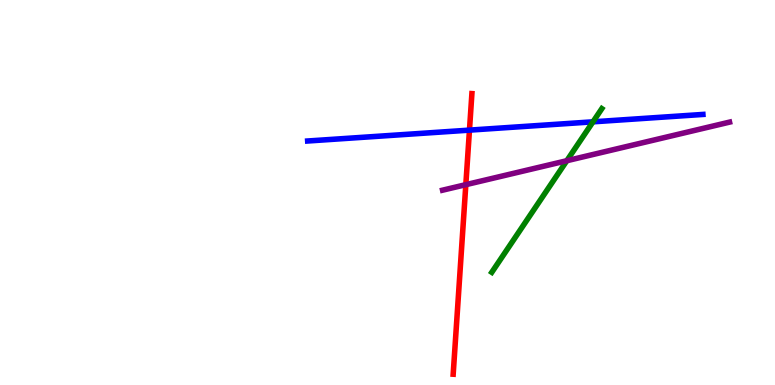[{'lines': ['blue', 'red'], 'intersections': [{'x': 6.06, 'y': 6.62}]}, {'lines': ['green', 'red'], 'intersections': []}, {'lines': ['purple', 'red'], 'intersections': [{'x': 6.01, 'y': 5.2}]}, {'lines': ['blue', 'green'], 'intersections': [{'x': 7.65, 'y': 6.84}]}, {'lines': ['blue', 'purple'], 'intersections': []}, {'lines': ['green', 'purple'], 'intersections': [{'x': 7.31, 'y': 5.83}]}]